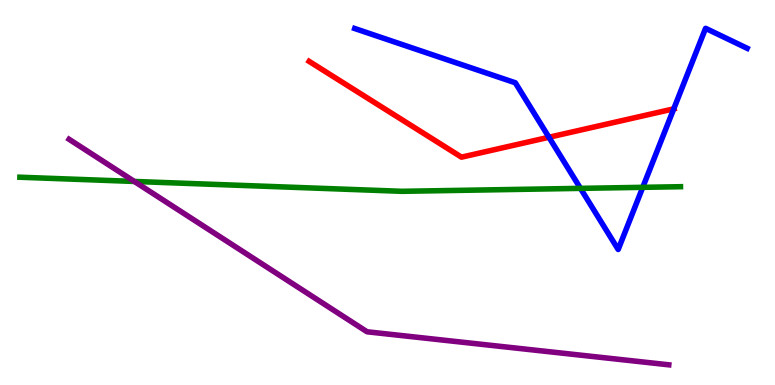[{'lines': ['blue', 'red'], 'intersections': [{'x': 7.08, 'y': 6.43}, {'x': 8.69, 'y': 7.17}]}, {'lines': ['green', 'red'], 'intersections': []}, {'lines': ['purple', 'red'], 'intersections': []}, {'lines': ['blue', 'green'], 'intersections': [{'x': 7.49, 'y': 5.11}, {'x': 8.29, 'y': 5.13}]}, {'lines': ['blue', 'purple'], 'intersections': []}, {'lines': ['green', 'purple'], 'intersections': [{'x': 1.73, 'y': 5.29}]}]